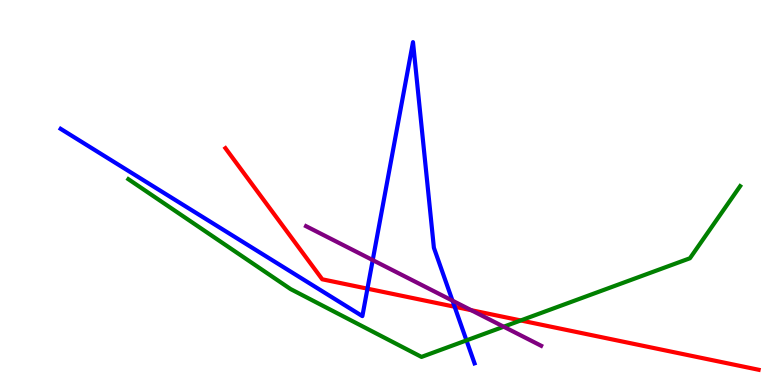[{'lines': ['blue', 'red'], 'intersections': [{'x': 4.74, 'y': 2.5}, {'x': 5.87, 'y': 2.03}]}, {'lines': ['green', 'red'], 'intersections': [{'x': 6.72, 'y': 1.68}]}, {'lines': ['purple', 'red'], 'intersections': [{'x': 6.08, 'y': 1.94}]}, {'lines': ['blue', 'green'], 'intersections': [{'x': 6.02, 'y': 1.16}]}, {'lines': ['blue', 'purple'], 'intersections': [{'x': 4.81, 'y': 3.24}, {'x': 5.84, 'y': 2.19}]}, {'lines': ['green', 'purple'], 'intersections': [{'x': 6.5, 'y': 1.51}]}]